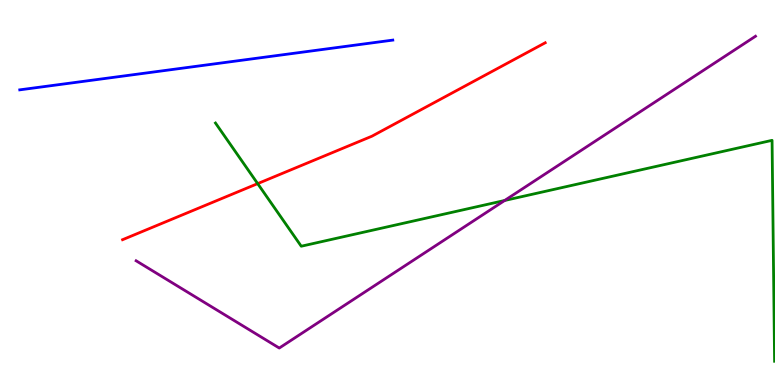[{'lines': ['blue', 'red'], 'intersections': []}, {'lines': ['green', 'red'], 'intersections': [{'x': 3.32, 'y': 5.23}]}, {'lines': ['purple', 'red'], 'intersections': []}, {'lines': ['blue', 'green'], 'intersections': []}, {'lines': ['blue', 'purple'], 'intersections': []}, {'lines': ['green', 'purple'], 'intersections': [{'x': 6.51, 'y': 4.79}]}]